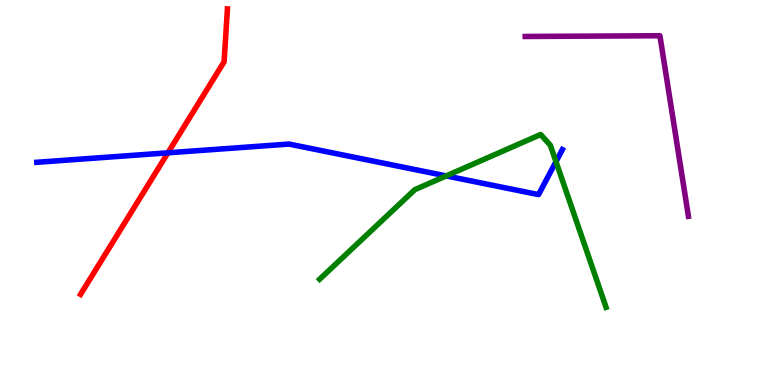[{'lines': ['blue', 'red'], 'intersections': [{'x': 2.17, 'y': 6.03}]}, {'lines': ['green', 'red'], 'intersections': []}, {'lines': ['purple', 'red'], 'intersections': []}, {'lines': ['blue', 'green'], 'intersections': [{'x': 5.76, 'y': 5.43}, {'x': 7.17, 'y': 5.8}]}, {'lines': ['blue', 'purple'], 'intersections': []}, {'lines': ['green', 'purple'], 'intersections': []}]